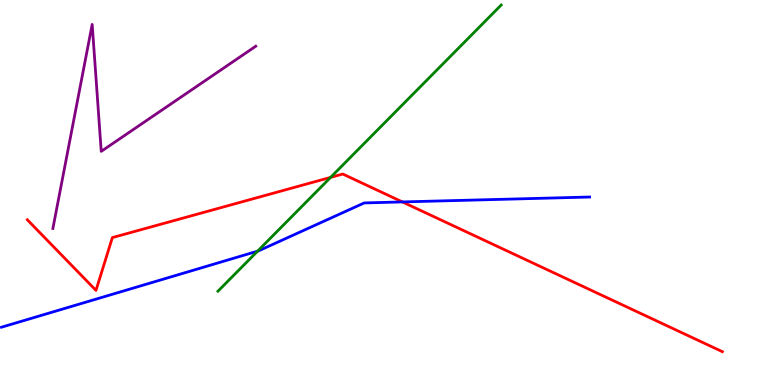[{'lines': ['blue', 'red'], 'intersections': [{'x': 5.19, 'y': 4.76}]}, {'lines': ['green', 'red'], 'intersections': [{'x': 4.27, 'y': 5.39}]}, {'lines': ['purple', 'red'], 'intersections': []}, {'lines': ['blue', 'green'], 'intersections': [{'x': 3.32, 'y': 3.48}]}, {'lines': ['blue', 'purple'], 'intersections': []}, {'lines': ['green', 'purple'], 'intersections': []}]